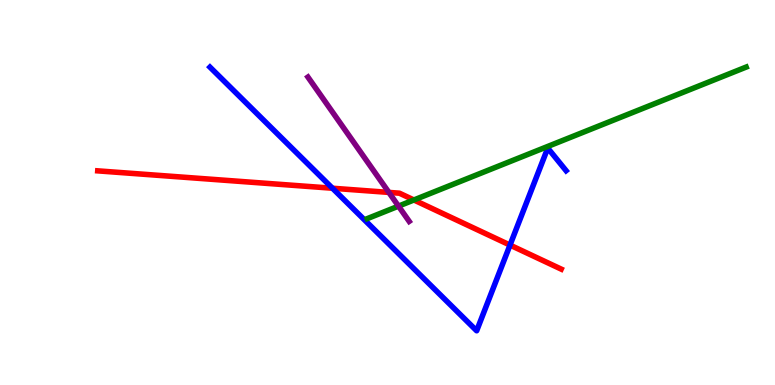[{'lines': ['blue', 'red'], 'intersections': [{'x': 4.29, 'y': 5.11}, {'x': 6.58, 'y': 3.63}]}, {'lines': ['green', 'red'], 'intersections': [{'x': 5.34, 'y': 4.81}]}, {'lines': ['purple', 'red'], 'intersections': [{'x': 5.02, 'y': 5.0}]}, {'lines': ['blue', 'green'], 'intersections': []}, {'lines': ['blue', 'purple'], 'intersections': []}, {'lines': ['green', 'purple'], 'intersections': [{'x': 5.14, 'y': 4.65}]}]